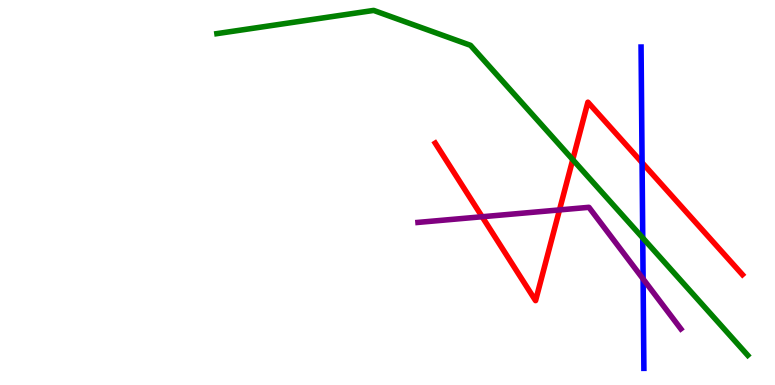[{'lines': ['blue', 'red'], 'intersections': [{'x': 8.28, 'y': 5.78}]}, {'lines': ['green', 'red'], 'intersections': [{'x': 7.39, 'y': 5.85}]}, {'lines': ['purple', 'red'], 'intersections': [{'x': 6.22, 'y': 4.37}, {'x': 7.22, 'y': 4.55}]}, {'lines': ['blue', 'green'], 'intersections': [{'x': 8.29, 'y': 3.82}]}, {'lines': ['blue', 'purple'], 'intersections': [{'x': 8.3, 'y': 2.75}]}, {'lines': ['green', 'purple'], 'intersections': []}]